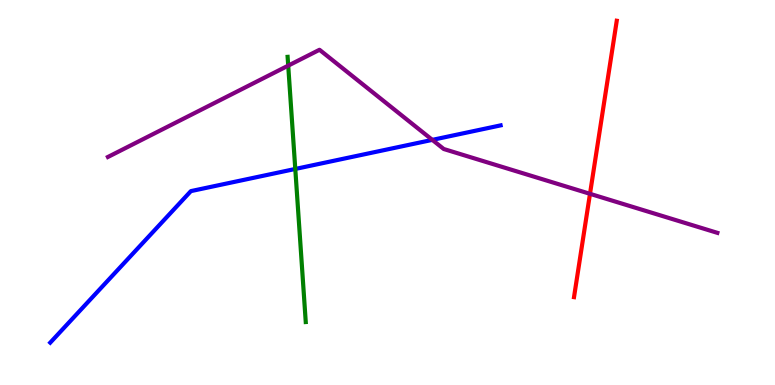[{'lines': ['blue', 'red'], 'intersections': []}, {'lines': ['green', 'red'], 'intersections': []}, {'lines': ['purple', 'red'], 'intersections': [{'x': 7.61, 'y': 4.97}]}, {'lines': ['blue', 'green'], 'intersections': [{'x': 3.81, 'y': 5.61}]}, {'lines': ['blue', 'purple'], 'intersections': [{'x': 5.58, 'y': 6.37}]}, {'lines': ['green', 'purple'], 'intersections': [{'x': 3.72, 'y': 8.3}]}]